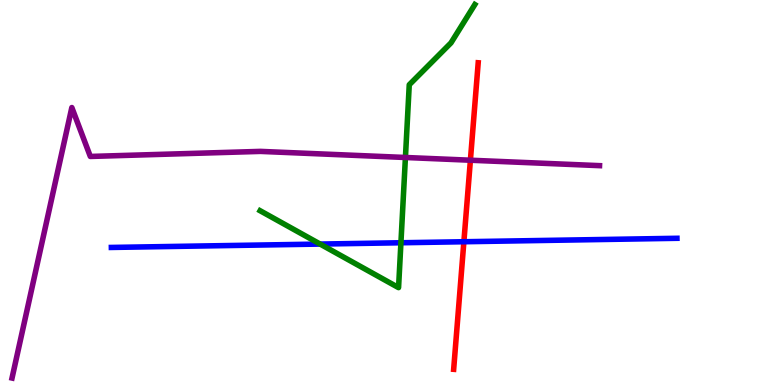[{'lines': ['blue', 'red'], 'intersections': [{'x': 5.99, 'y': 3.72}]}, {'lines': ['green', 'red'], 'intersections': []}, {'lines': ['purple', 'red'], 'intersections': [{'x': 6.07, 'y': 5.84}]}, {'lines': ['blue', 'green'], 'intersections': [{'x': 4.13, 'y': 3.66}, {'x': 5.17, 'y': 3.69}]}, {'lines': ['blue', 'purple'], 'intersections': []}, {'lines': ['green', 'purple'], 'intersections': [{'x': 5.23, 'y': 5.91}]}]